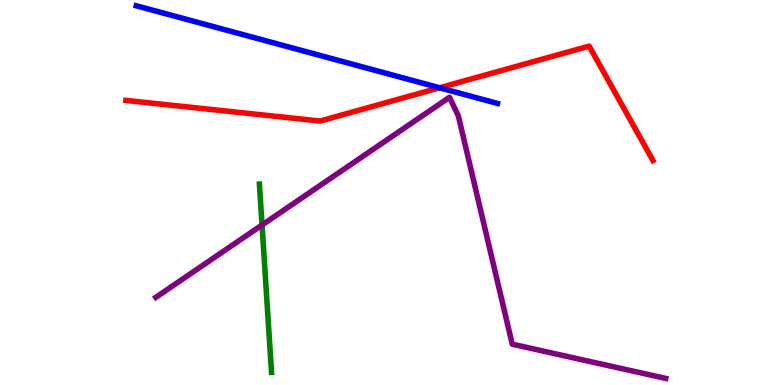[{'lines': ['blue', 'red'], 'intersections': [{'x': 5.67, 'y': 7.72}]}, {'lines': ['green', 'red'], 'intersections': []}, {'lines': ['purple', 'red'], 'intersections': []}, {'lines': ['blue', 'green'], 'intersections': []}, {'lines': ['blue', 'purple'], 'intersections': []}, {'lines': ['green', 'purple'], 'intersections': [{'x': 3.38, 'y': 4.16}]}]